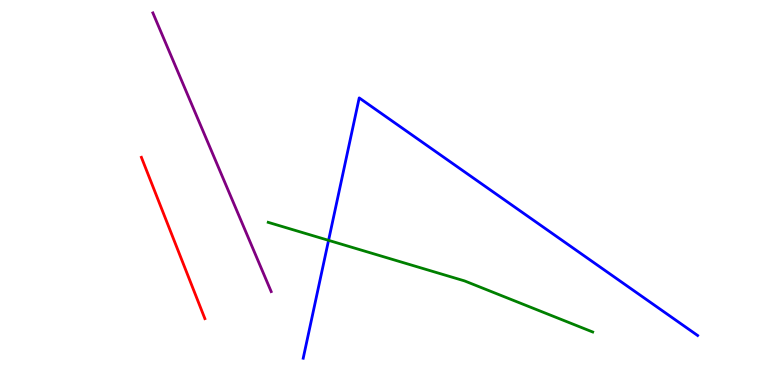[{'lines': ['blue', 'red'], 'intersections': []}, {'lines': ['green', 'red'], 'intersections': []}, {'lines': ['purple', 'red'], 'intersections': []}, {'lines': ['blue', 'green'], 'intersections': [{'x': 4.24, 'y': 3.76}]}, {'lines': ['blue', 'purple'], 'intersections': []}, {'lines': ['green', 'purple'], 'intersections': []}]